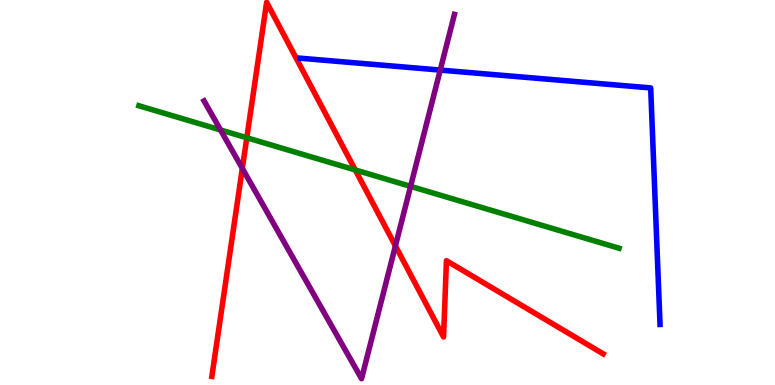[{'lines': ['blue', 'red'], 'intersections': []}, {'lines': ['green', 'red'], 'intersections': [{'x': 3.18, 'y': 6.42}, {'x': 4.58, 'y': 5.59}]}, {'lines': ['purple', 'red'], 'intersections': [{'x': 3.13, 'y': 5.63}, {'x': 5.1, 'y': 3.61}]}, {'lines': ['blue', 'green'], 'intersections': []}, {'lines': ['blue', 'purple'], 'intersections': [{'x': 5.68, 'y': 8.18}]}, {'lines': ['green', 'purple'], 'intersections': [{'x': 2.85, 'y': 6.62}, {'x': 5.3, 'y': 5.16}]}]